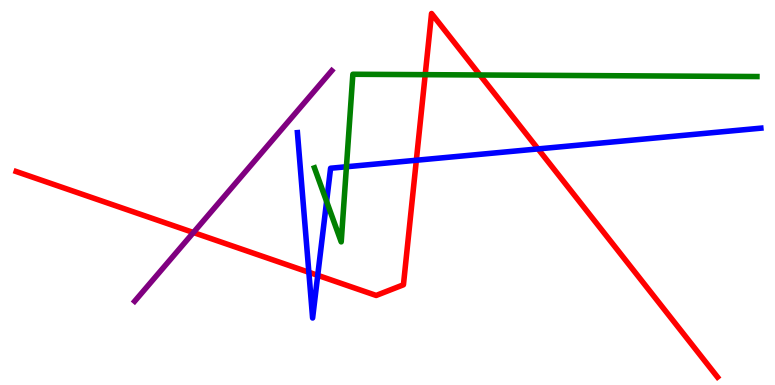[{'lines': ['blue', 'red'], 'intersections': [{'x': 3.99, 'y': 2.93}, {'x': 4.1, 'y': 2.85}, {'x': 5.37, 'y': 5.84}, {'x': 6.94, 'y': 6.13}]}, {'lines': ['green', 'red'], 'intersections': [{'x': 5.49, 'y': 8.06}, {'x': 6.19, 'y': 8.05}]}, {'lines': ['purple', 'red'], 'intersections': [{'x': 2.5, 'y': 3.96}]}, {'lines': ['blue', 'green'], 'intersections': [{'x': 4.21, 'y': 4.77}, {'x': 4.47, 'y': 5.67}]}, {'lines': ['blue', 'purple'], 'intersections': []}, {'lines': ['green', 'purple'], 'intersections': []}]